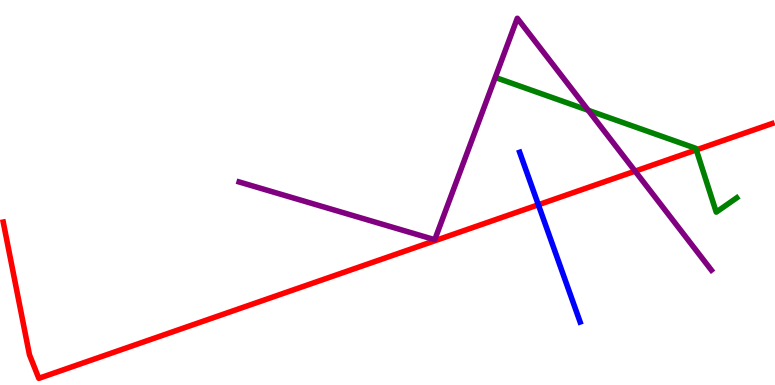[{'lines': ['blue', 'red'], 'intersections': [{'x': 6.95, 'y': 4.68}]}, {'lines': ['green', 'red'], 'intersections': [{'x': 8.98, 'y': 6.11}]}, {'lines': ['purple', 'red'], 'intersections': [{'x': 8.19, 'y': 5.55}]}, {'lines': ['blue', 'green'], 'intersections': []}, {'lines': ['blue', 'purple'], 'intersections': []}, {'lines': ['green', 'purple'], 'intersections': [{'x': 7.59, 'y': 7.14}]}]